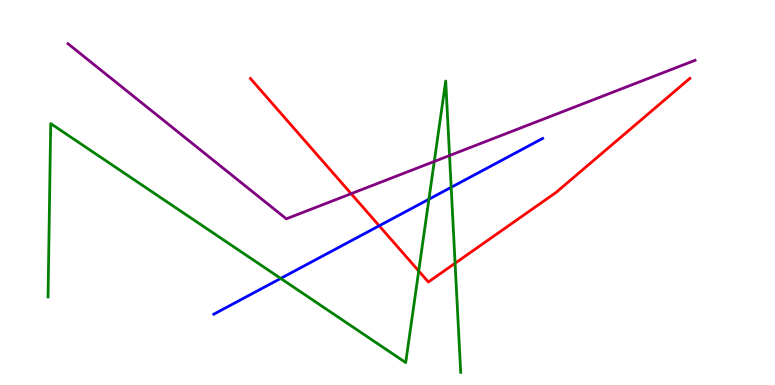[{'lines': ['blue', 'red'], 'intersections': [{'x': 4.89, 'y': 4.14}]}, {'lines': ['green', 'red'], 'intersections': [{'x': 5.4, 'y': 2.96}, {'x': 5.87, 'y': 3.16}]}, {'lines': ['purple', 'red'], 'intersections': [{'x': 4.53, 'y': 4.97}]}, {'lines': ['blue', 'green'], 'intersections': [{'x': 3.62, 'y': 2.77}, {'x': 5.53, 'y': 4.83}, {'x': 5.82, 'y': 5.13}]}, {'lines': ['blue', 'purple'], 'intersections': []}, {'lines': ['green', 'purple'], 'intersections': [{'x': 5.6, 'y': 5.81}, {'x': 5.8, 'y': 5.96}]}]